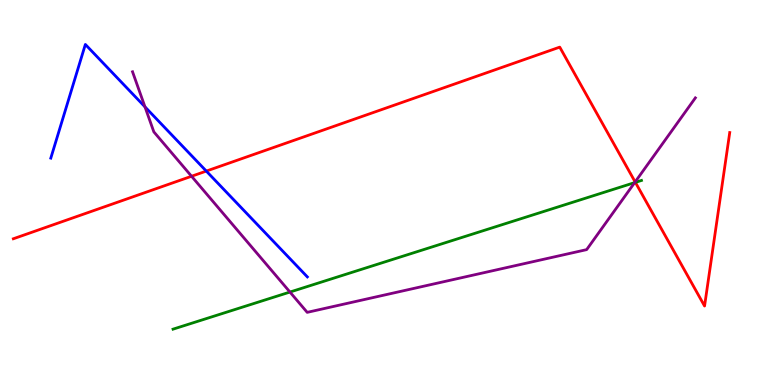[{'lines': ['blue', 'red'], 'intersections': [{'x': 2.66, 'y': 5.56}]}, {'lines': ['green', 'red'], 'intersections': [{'x': 8.2, 'y': 5.26}]}, {'lines': ['purple', 'red'], 'intersections': [{'x': 2.47, 'y': 5.42}, {'x': 8.2, 'y': 5.27}]}, {'lines': ['blue', 'green'], 'intersections': []}, {'lines': ['blue', 'purple'], 'intersections': [{'x': 1.87, 'y': 7.22}]}, {'lines': ['green', 'purple'], 'intersections': [{'x': 3.74, 'y': 2.41}, {'x': 8.19, 'y': 5.26}]}]